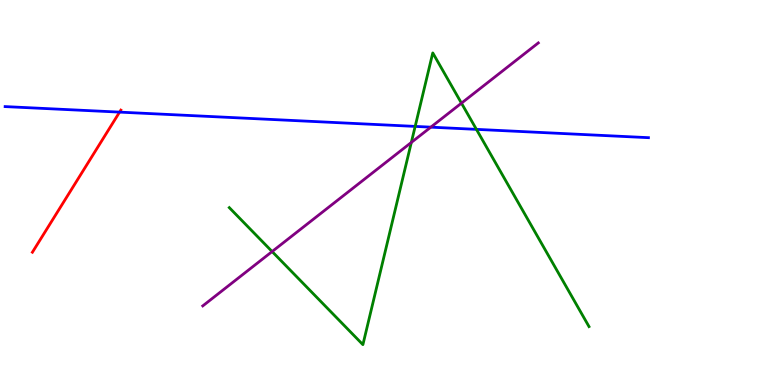[{'lines': ['blue', 'red'], 'intersections': [{'x': 1.54, 'y': 7.09}]}, {'lines': ['green', 'red'], 'intersections': []}, {'lines': ['purple', 'red'], 'intersections': []}, {'lines': ['blue', 'green'], 'intersections': [{'x': 5.36, 'y': 6.72}, {'x': 6.15, 'y': 6.64}]}, {'lines': ['blue', 'purple'], 'intersections': [{'x': 5.56, 'y': 6.7}]}, {'lines': ['green', 'purple'], 'intersections': [{'x': 3.51, 'y': 3.47}, {'x': 5.31, 'y': 6.3}, {'x': 5.95, 'y': 7.32}]}]